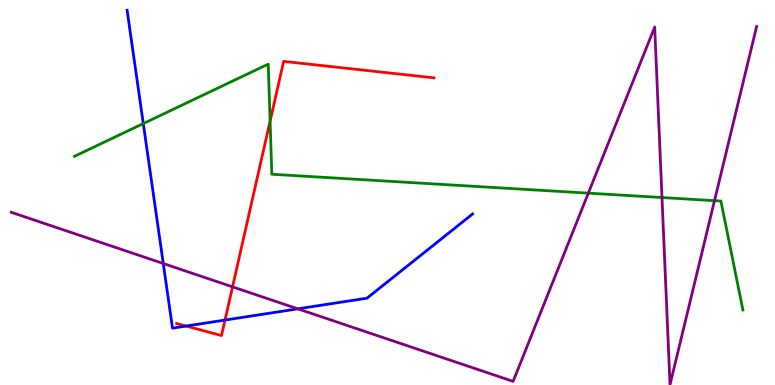[{'lines': ['blue', 'red'], 'intersections': [{'x': 2.4, 'y': 1.53}, {'x': 2.9, 'y': 1.69}]}, {'lines': ['green', 'red'], 'intersections': [{'x': 3.49, 'y': 6.85}]}, {'lines': ['purple', 'red'], 'intersections': [{'x': 3.0, 'y': 2.55}]}, {'lines': ['blue', 'green'], 'intersections': [{'x': 1.85, 'y': 6.79}]}, {'lines': ['blue', 'purple'], 'intersections': [{'x': 2.11, 'y': 3.16}, {'x': 3.84, 'y': 1.98}]}, {'lines': ['green', 'purple'], 'intersections': [{'x': 7.59, 'y': 4.98}, {'x': 8.54, 'y': 4.87}, {'x': 9.22, 'y': 4.79}]}]